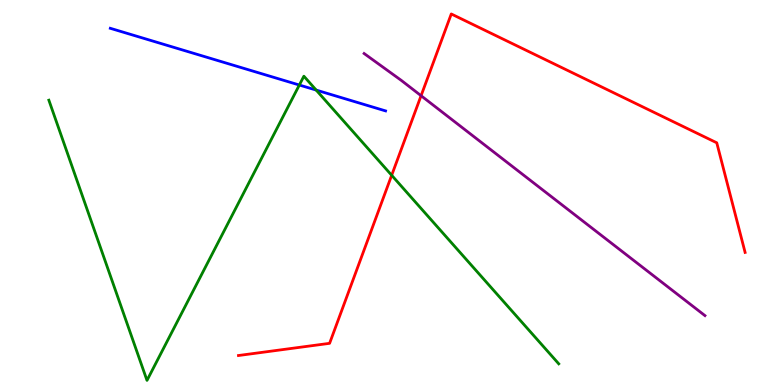[{'lines': ['blue', 'red'], 'intersections': []}, {'lines': ['green', 'red'], 'intersections': [{'x': 5.05, 'y': 5.45}]}, {'lines': ['purple', 'red'], 'intersections': [{'x': 5.43, 'y': 7.51}]}, {'lines': ['blue', 'green'], 'intersections': [{'x': 3.86, 'y': 7.79}, {'x': 4.08, 'y': 7.66}]}, {'lines': ['blue', 'purple'], 'intersections': []}, {'lines': ['green', 'purple'], 'intersections': []}]